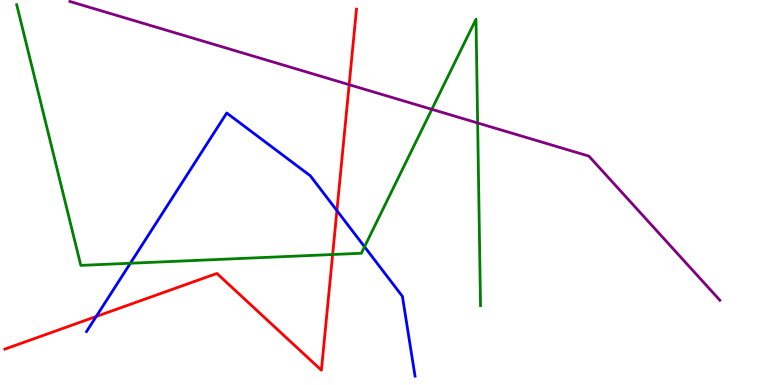[{'lines': ['blue', 'red'], 'intersections': [{'x': 1.24, 'y': 1.78}, {'x': 4.35, 'y': 4.53}]}, {'lines': ['green', 'red'], 'intersections': [{'x': 4.29, 'y': 3.39}]}, {'lines': ['purple', 'red'], 'intersections': [{'x': 4.51, 'y': 7.8}]}, {'lines': ['blue', 'green'], 'intersections': [{'x': 1.68, 'y': 3.16}, {'x': 4.7, 'y': 3.59}]}, {'lines': ['blue', 'purple'], 'intersections': []}, {'lines': ['green', 'purple'], 'intersections': [{'x': 5.57, 'y': 7.16}, {'x': 6.16, 'y': 6.81}]}]